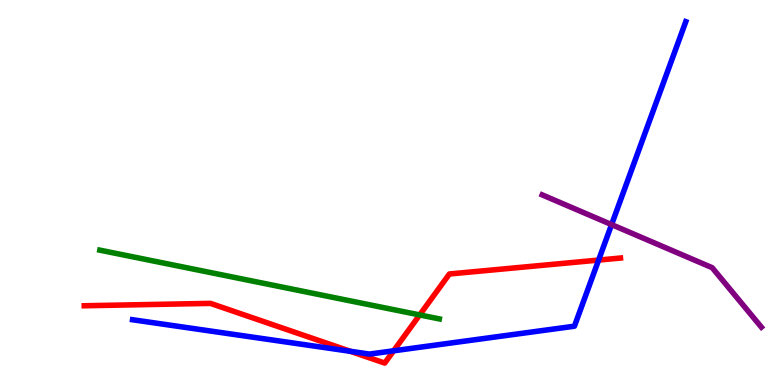[{'lines': ['blue', 'red'], 'intersections': [{'x': 4.52, 'y': 0.875}, {'x': 5.08, 'y': 0.888}, {'x': 7.72, 'y': 3.24}]}, {'lines': ['green', 'red'], 'intersections': [{'x': 5.42, 'y': 1.82}]}, {'lines': ['purple', 'red'], 'intersections': []}, {'lines': ['blue', 'green'], 'intersections': []}, {'lines': ['blue', 'purple'], 'intersections': [{'x': 7.89, 'y': 4.17}]}, {'lines': ['green', 'purple'], 'intersections': []}]